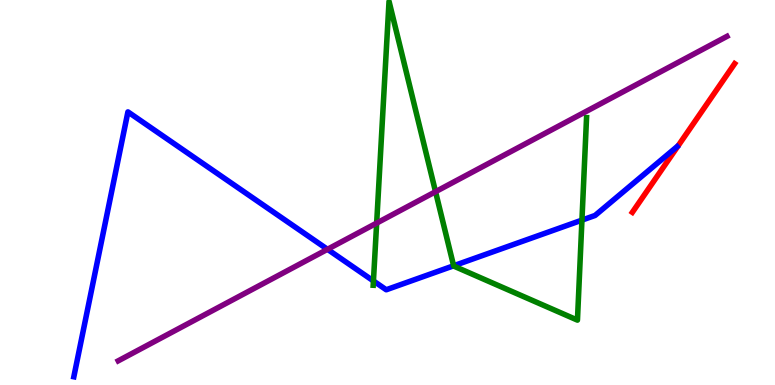[{'lines': ['blue', 'red'], 'intersections': []}, {'lines': ['green', 'red'], 'intersections': []}, {'lines': ['purple', 'red'], 'intersections': []}, {'lines': ['blue', 'green'], 'intersections': [{'x': 4.82, 'y': 2.7}, {'x': 5.85, 'y': 3.1}, {'x': 7.51, 'y': 4.28}]}, {'lines': ['blue', 'purple'], 'intersections': [{'x': 4.23, 'y': 3.52}]}, {'lines': ['green', 'purple'], 'intersections': [{'x': 4.86, 'y': 4.21}, {'x': 5.62, 'y': 5.02}]}]